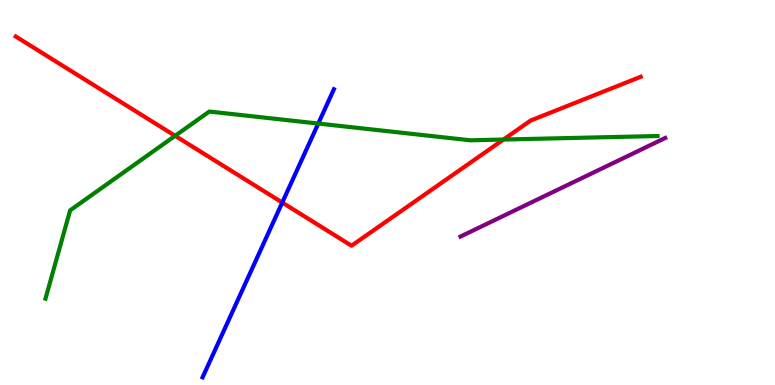[{'lines': ['blue', 'red'], 'intersections': [{'x': 3.64, 'y': 4.74}]}, {'lines': ['green', 'red'], 'intersections': [{'x': 2.26, 'y': 6.47}, {'x': 6.5, 'y': 6.38}]}, {'lines': ['purple', 'red'], 'intersections': []}, {'lines': ['blue', 'green'], 'intersections': [{'x': 4.11, 'y': 6.79}]}, {'lines': ['blue', 'purple'], 'intersections': []}, {'lines': ['green', 'purple'], 'intersections': []}]